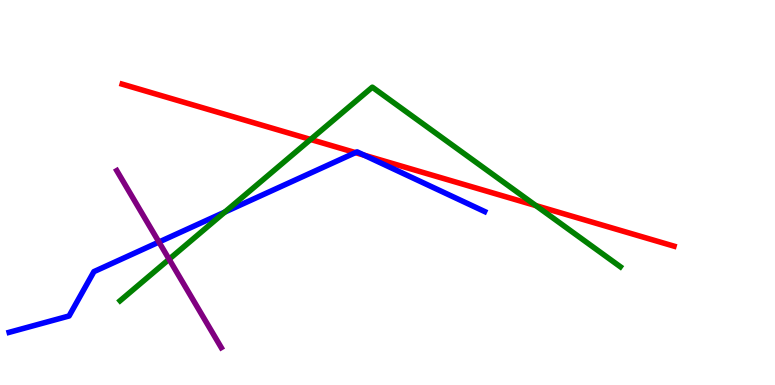[{'lines': ['blue', 'red'], 'intersections': [{'x': 4.59, 'y': 6.04}, {'x': 4.7, 'y': 5.97}]}, {'lines': ['green', 'red'], 'intersections': [{'x': 4.01, 'y': 6.38}, {'x': 6.91, 'y': 4.66}]}, {'lines': ['purple', 'red'], 'intersections': []}, {'lines': ['blue', 'green'], 'intersections': [{'x': 2.9, 'y': 4.49}]}, {'lines': ['blue', 'purple'], 'intersections': [{'x': 2.05, 'y': 3.71}]}, {'lines': ['green', 'purple'], 'intersections': [{'x': 2.18, 'y': 3.27}]}]